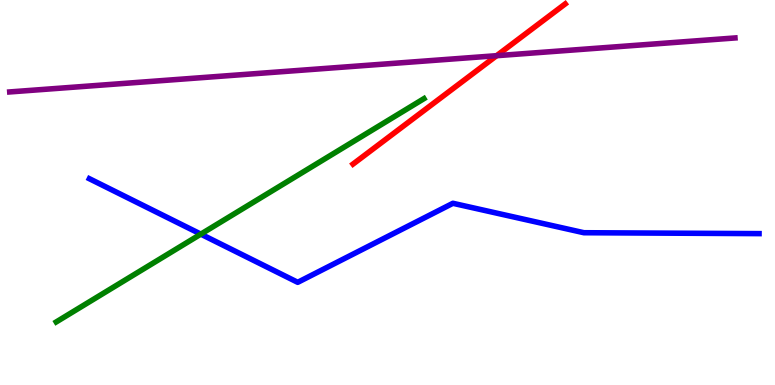[{'lines': ['blue', 'red'], 'intersections': []}, {'lines': ['green', 'red'], 'intersections': []}, {'lines': ['purple', 'red'], 'intersections': [{'x': 6.41, 'y': 8.55}]}, {'lines': ['blue', 'green'], 'intersections': [{'x': 2.59, 'y': 3.92}]}, {'lines': ['blue', 'purple'], 'intersections': []}, {'lines': ['green', 'purple'], 'intersections': []}]